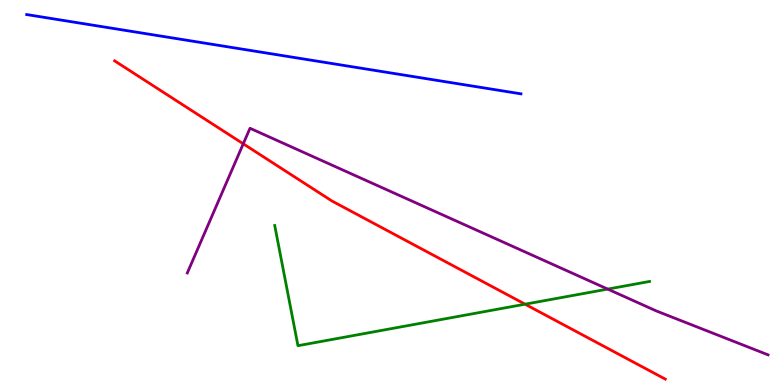[{'lines': ['blue', 'red'], 'intersections': []}, {'lines': ['green', 'red'], 'intersections': [{'x': 6.78, 'y': 2.1}]}, {'lines': ['purple', 'red'], 'intersections': [{'x': 3.14, 'y': 6.26}]}, {'lines': ['blue', 'green'], 'intersections': []}, {'lines': ['blue', 'purple'], 'intersections': []}, {'lines': ['green', 'purple'], 'intersections': [{'x': 7.84, 'y': 2.49}]}]